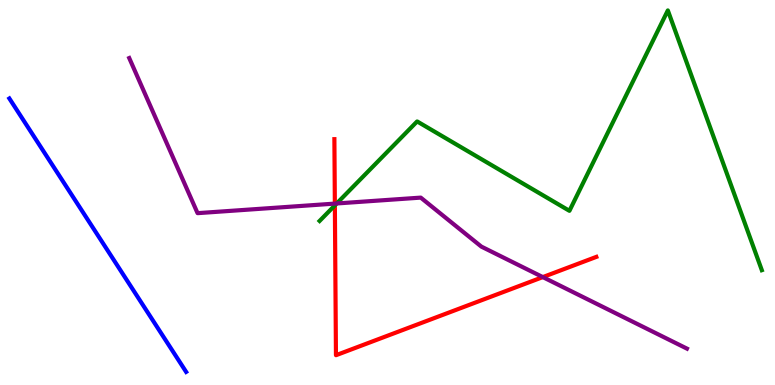[{'lines': ['blue', 'red'], 'intersections': []}, {'lines': ['green', 'red'], 'intersections': [{'x': 4.32, 'y': 4.67}]}, {'lines': ['purple', 'red'], 'intersections': [{'x': 4.32, 'y': 4.71}, {'x': 7.0, 'y': 2.8}]}, {'lines': ['blue', 'green'], 'intersections': []}, {'lines': ['blue', 'purple'], 'intersections': []}, {'lines': ['green', 'purple'], 'intersections': [{'x': 4.34, 'y': 4.72}]}]